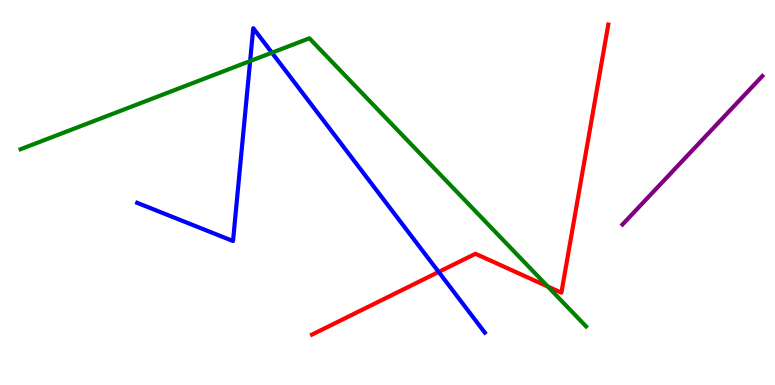[{'lines': ['blue', 'red'], 'intersections': [{'x': 5.66, 'y': 2.94}]}, {'lines': ['green', 'red'], 'intersections': [{'x': 7.07, 'y': 2.56}]}, {'lines': ['purple', 'red'], 'intersections': []}, {'lines': ['blue', 'green'], 'intersections': [{'x': 3.23, 'y': 8.41}, {'x': 3.51, 'y': 8.63}]}, {'lines': ['blue', 'purple'], 'intersections': []}, {'lines': ['green', 'purple'], 'intersections': []}]